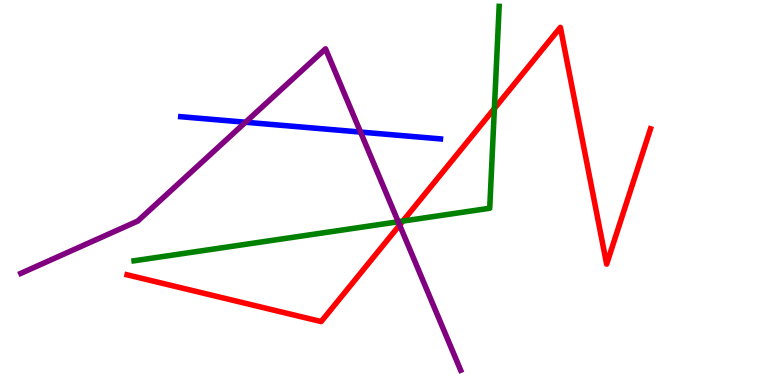[{'lines': ['blue', 'red'], 'intersections': []}, {'lines': ['green', 'red'], 'intersections': [{'x': 5.2, 'y': 4.26}, {'x': 6.38, 'y': 7.18}]}, {'lines': ['purple', 'red'], 'intersections': [{'x': 5.16, 'y': 4.15}]}, {'lines': ['blue', 'green'], 'intersections': []}, {'lines': ['blue', 'purple'], 'intersections': [{'x': 3.17, 'y': 6.82}, {'x': 4.65, 'y': 6.57}]}, {'lines': ['green', 'purple'], 'intersections': [{'x': 5.14, 'y': 4.24}]}]